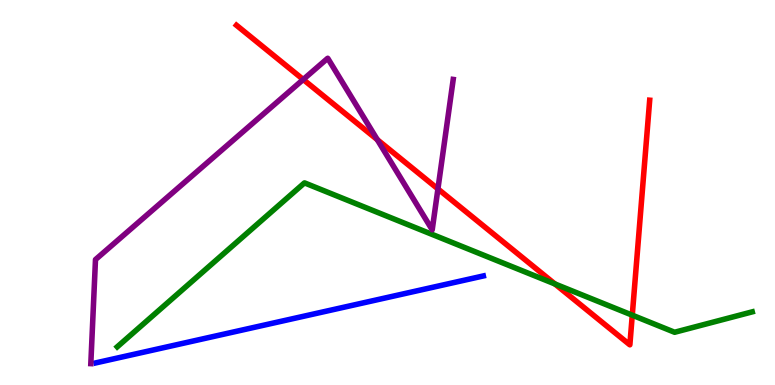[{'lines': ['blue', 'red'], 'intersections': []}, {'lines': ['green', 'red'], 'intersections': [{'x': 7.16, 'y': 2.62}, {'x': 8.16, 'y': 1.81}]}, {'lines': ['purple', 'red'], 'intersections': [{'x': 3.91, 'y': 7.94}, {'x': 4.87, 'y': 6.37}, {'x': 5.65, 'y': 5.09}]}, {'lines': ['blue', 'green'], 'intersections': []}, {'lines': ['blue', 'purple'], 'intersections': []}, {'lines': ['green', 'purple'], 'intersections': []}]